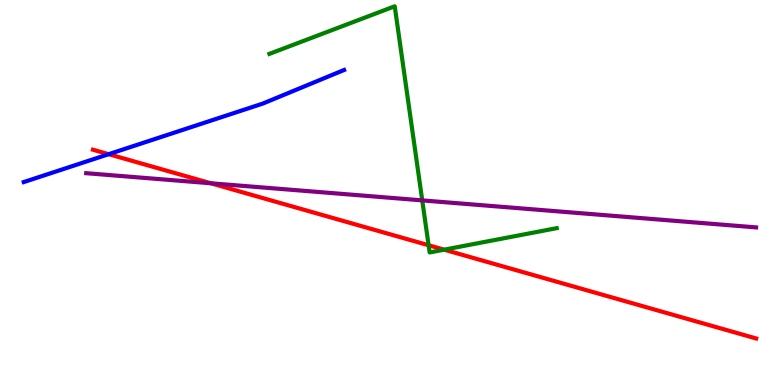[{'lines': ['blue', 'red'], 'intersections': [{'x': 1.4, 'y': 6.0}]}, {'lines': ['green', 'red'], 'intersections': [{'x': 5.53, 'y': 3.63}, {'x': 5.73, 'y': 3.51}]}, {'lines': ['purple', 'red'], 'intersections': [{'x': 2.72, 'y': 5.24}]}, {'lines': ['blue', 'green'], 'intersections': []}, {'lines': ['blue', 'purple'], 'intersections': []}, {'lines': ['green', 'purple'], 'intersections': [{'x': 5.45, 'y': 4.8}]}]